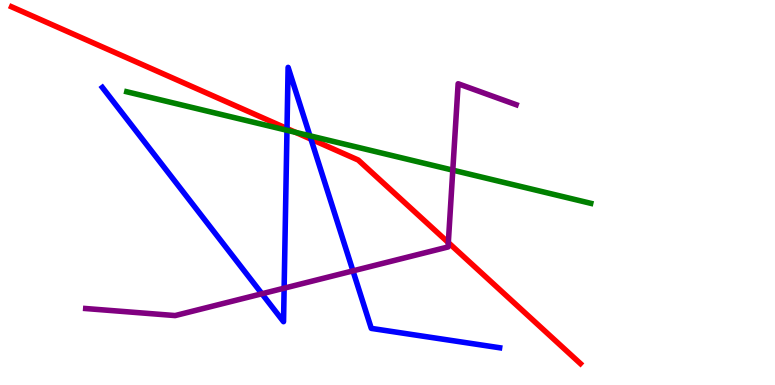[{'lines': ['blue', 'red'], 'intersections': [{'x': 3.7, 'y': 6.66}, {'x': 4.01, 'y': 6.39}]}, {'lines': ['green', 'red'], 'intersections': [{'x': 3.82, 'y': 6.56}]}, {'lines': ['purple', 'red'], 'intersections': [{'x': 5.78, 'y': 3.7}]}, {'lines': ['blue', 'green'], 'intersections': [{'x': 3.7, 'y': 6.62}, {'x': 4.0, 'y': 6.47}]}, {'lines': ['blue', 'purple'], 'intersections': [{'x': 3.38, 'y': 2.37}, {'x': 3.67, 'y': 2.52}, {'x': 4.55, 'y': 2.96}]}, {'lines': ['green', 'purple'], 'intersections': [{'x': 5.84, 'y': 5.58}]}]